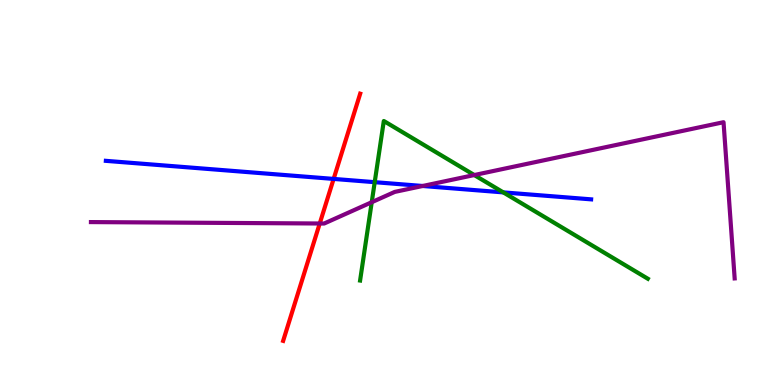[{'lines': ['blue', 'red'], 'intersections': [{'x': 4.3, 'y': 5.35}]}, {'lines': ['green', 'red'], 'intersections': []}, {'lines': ['purple', 'red'], 'intersections': [{'x': 4.13, 'y': 4.19}]}, {'lines': ['blue', 'green'], 'intersections': [{'x': 4.83, 'y': 5.27}, {'x': 6.49, 'y': 5.0}]}, {'lines': ['blue', 'purple'], 'intersections': [{'x': 5.45, 'y': 5.17}]}, {'lines': ['green', 'purple'], 'intersections': [{'x': 4.8, 'y': 4.75}, {'x': 6.12, 'y': 5.45}]}]